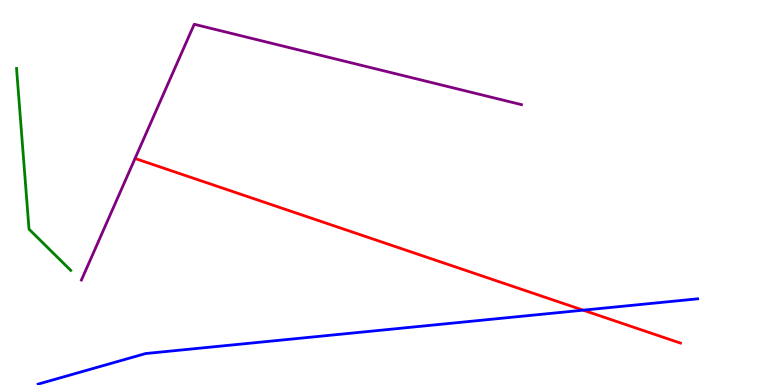[{'lines': ['blue', 'red'], 'intersections': [{'x': 7.53, 'y': 1.94}]}, {'lines': ['green', 'red'], 'intersections': []}, {'lines': ['purple', 'red'], 'intersections': []}, {'lines': ['blue', 'green'], 'intersections': []}, {'lines': ['blue', 'purple'], 'intersections': []}, {'lines': ['green', 'purple'], 'intersections': []}]